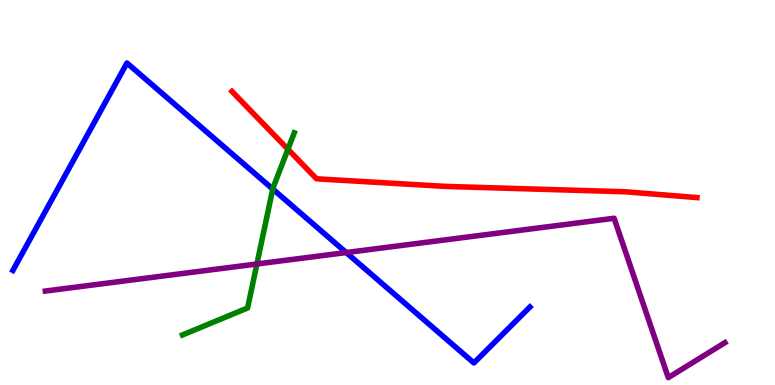[{'lines': ['blue', 'red'], 'intersections': []}, {'lines': ['green', 'red'], 'intersections': [{'x': 3.72, 'y': 6.12}]}, {'lines': ['purple', 'red'], 'intersections': []}, {'lines': ['blue', 'green'], 'intersections': [{'x': 3.52, 'y': 5.09}]}, {'lines': ['blue', 'purple'], 'intersections': [{'x': 4.47, 'y': 3.44}]}, {'lines': ['green', 'purple'], 'intersections': [{'x': 3.31, 'y': 3.14}]}]